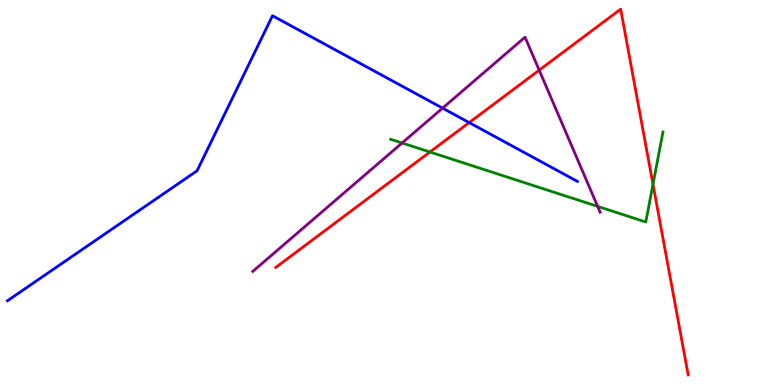[{'lines': ['blue', 'red'], 'intersections': [{'x': 6.05, 'y': 6.82}]}, {'lines': ['green', 'red'], 'intersections': [{'x': 5.55, 'y': 6.05}, {'x': 8.43, 'y': 5.21}]}, {'lines': ['purple', 'red'], 'intersections': [{'x': 6.96, 'y': 8.18}]}, {'lines': ['blue', 'green'], 'intersections': []}, {'lines': ['blue', 'purple'], 'intersections': [{'x': 5.71, 'y': 7.19}]}, {'lines': ['green', 'purple'], 'intersections': [{'x': 5.19, 'y': 6.29}, {'x': 7.71, 'y': 4.64}]}]